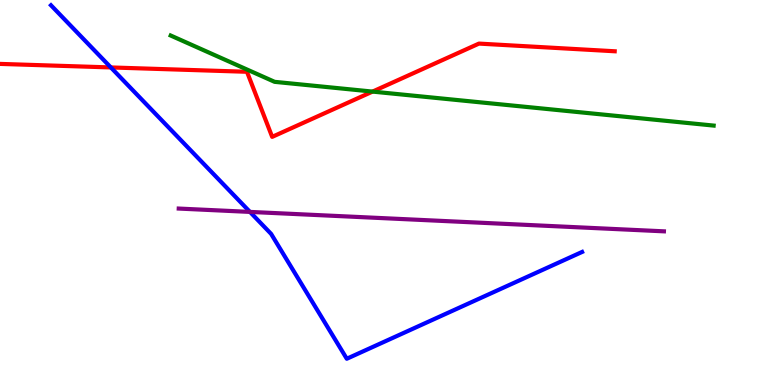[{'lines': ['blue', 'red'], 'intersections': [{'x': 1.43, 'y': 8.25}]}, {'lines': ['green', 'red'], 'intersections': [{'x': 4.81, 'y': 7.62}]}, {'lines': ['purple', 'red'], 'intersections': []}, {'lines': ['blue', 'green'], 'intersections': []}, {'lines': ['blue', 'purple'], 'intersections': [{'x': 3.23, 'y': 4.5}]}, {'lines': ['green', 'purple'], 'intersections': []}]